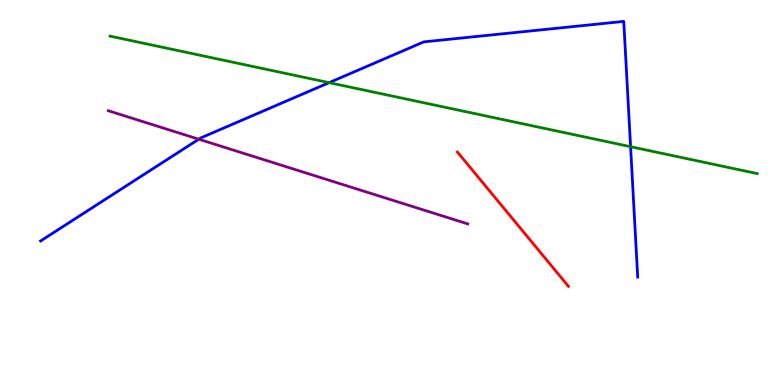[{'lines': ['blue', 'red'], 'intersections': []}, {'lines': ['green', 'red'], 'intersections': []}, {'lines': ['purple', 'red'], 'intersections': []}, {'lines': ['blue', 'green'], 'intersections': [{'x': 4.25, 'y': 7.85}, {'x': 8.14, 'y': 6.19}]}, {'lines': ['blue', 'purple'], 'intersections': [{'x': 2.56, 'y': 6.38}]}, {'lines': ['green', 'purple'], 'intersections': []}]